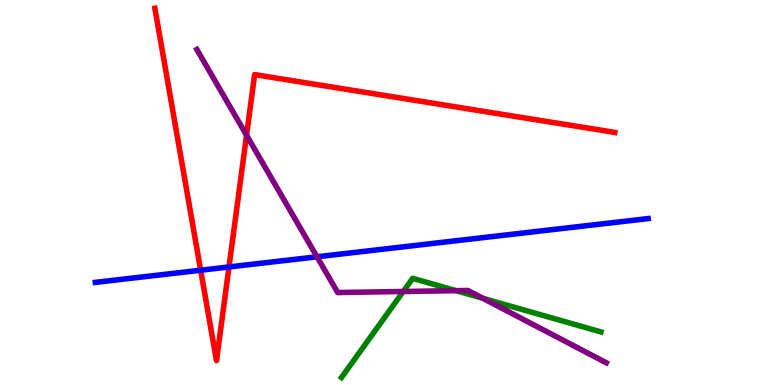[{'lines': ['blue', 'red'], 'intersections': [{'x': 2.59, 'y': 2.98}, {'x': 2.95, 'y': 3.07}]}, {'lines': ['green', 'red'], 'intersections': []}, {'lines': ['purple', 'red'], 'intersections': [{'x': 3.18, 'y': 6.49}]}, {'lines': ['blue', 'green'], 'intersections': []}, {'lines': ['blue', 'purple'], 'intersections': [{'x': 4.09, 'y': 3.33}]}, {'lines': ['green', 'purple'], 'intersections': [{'x': 5.2, 'y': 2.43}, {'x': 5.88, 'y': 2.45}, {'x': 6.23, 'y': 2.25}]}]